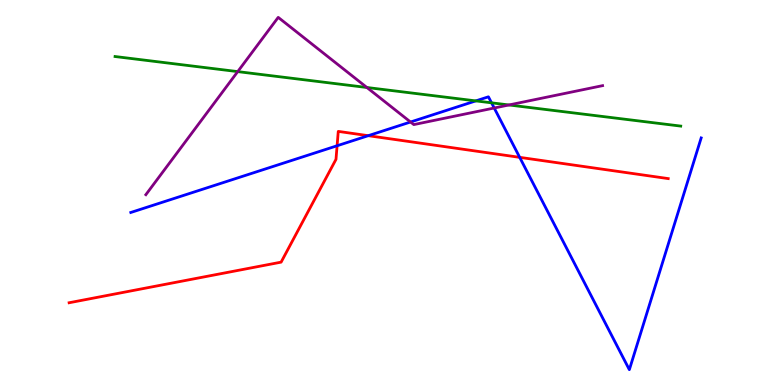[{'lines': ['blue', 'red'], 'intersections': [{'x': 4.35, 'y': 6.21}, {'x': 4.75, 'y': 6.48}, {'x': 6.71, 'y': 5.91}]}, {'lines': ['green', 'red'], 'intersections': []}, {'lines': ['purple', 'red'], 'intersections': []}, {'lines': ['blue', 'green'], 'intersections': [{'x': 6.14, 'y': 7.38}, {'x': 6.34, 'y': 7.33}]}, {'lines': ['blue', 'purple'], 'intersections': [{'x': 5.3, 'y': 6.83}, {'x': 6.38, 'y': 7.19}]}, {'lines': ['green', 'purple'], 'intersections': [{'x': 3.07, 'y': 8.14}, {'x': 4.73, 'y': 7.73}, {'x': 6.57, 'y': 7.27}]}]